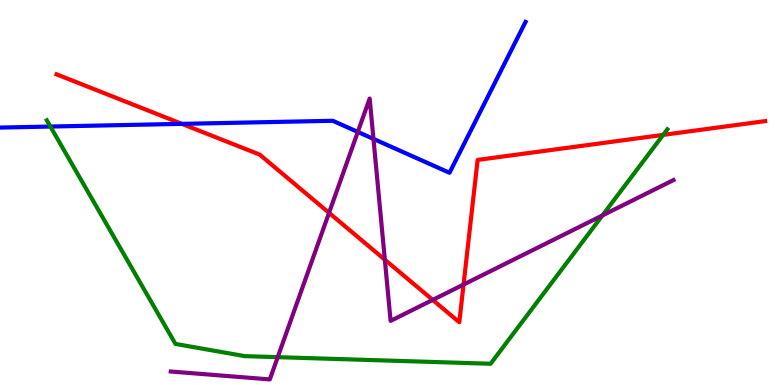[{'lines': ['blue', 'red'], 'intersections': [{'x': 2.35, 'y': 6.78}]}, {'lines': ['green', 'red'], 'intersections': [{'x': 8.56, 'y': 6.5}]}, {'lines': ['purple', 'red'], 'intersections': [{'x': 4.25, 'y': 4.47}, {'x': 4.97, 'y': 3.25}, {'x': 5.58, 'y': 2.21}, {'x': 5.98, 'y': 2.61}]}, {'lines': ['blue', 'green'], 'intersections': [{'x': 0.65, 'y': 6.71}]}, {'lines': ['blue', 'purple'], 'intersections': [{'x': 4.62, 'y': 6.57}, {'x': 4.82, 'y': 6.39}]}, {'lines': ['green', 'purple'], 'intersections': [{'x': 3.58, 'y': 0.723}, {'x': 7.77, 'y': 4.4}]}]